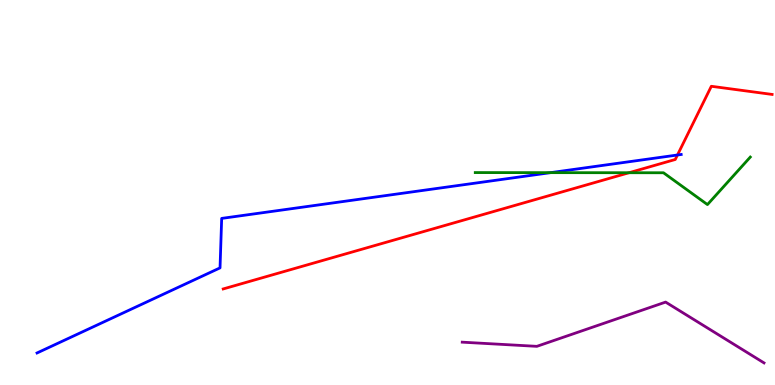[{'lines': ['blue', 'red'], 'intersections': [{'x': 8.74, 'y': 5.97}]}, {'lines': ['green', 'red'], 'intersections': [{'x': 8.12, 'y': 5.51}]}, {'lines': ['purple', 'red'], 'intersections': []}, {'lines': ['blue', 'green'], 'intersections': [{'x': 7.1, 'y': 5.52}]}, {'lines': ['blue', 'purple'], 'intersections': []}, {'lines': ['green', 'purple'], 'intersections': []}]